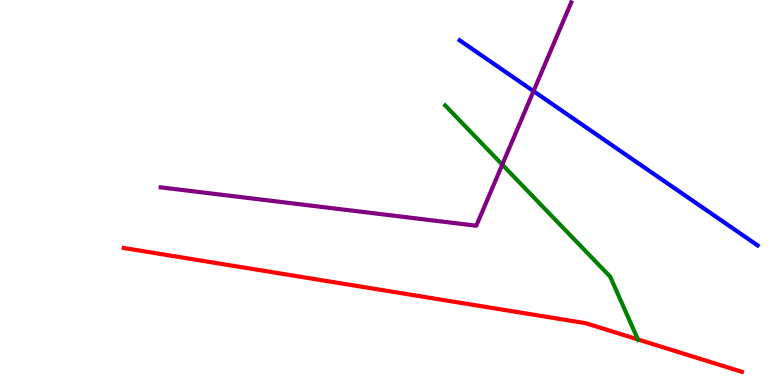[{'lines': ['blue', 'red'], 'intersections': []}, {'lines': ['green', 'red'], 'intersections': [{'x': 8.23, 'y': 1.18}]}, {'lines': ['purple', 'red'], 'intersections': []}, {'lines': ['blue', 'green'], 'intersections': []}, {'lines': ['blue', 'purple'], 'intersections': [{'x': 6.88, 'y': 7.63}]}, {'lines': ['green', 'purple'], 'intersections': [{'x': 6.48, 'y': 5.72}]}]